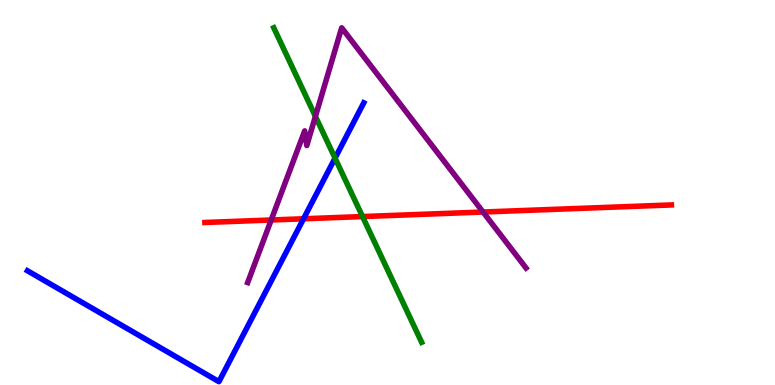[{'lines': ['blue', 'red'], 'intersections': [{'x': 3.92, 'y': 4.32}]}, {'lines': ['green', 'red'], 'intersections': [{'x': 4.68, 'y': 4.38}]}, {'lines': ['purple', 'red'], 'intersections': [{'x': 3.5, 'y': 4.29}, {'x': 6.23, 'y': 4.49}]}, {'lines': ['blue', 'green'], 'intersections': [{'x': 4.32, 'y': 5.89}]}, {'lines': ['blue', 'purple'], 'intersections': []}, {'lines': ['green', 'purple'], 'intersections': [{'x': 4.07, 'y': 6.98}]}]